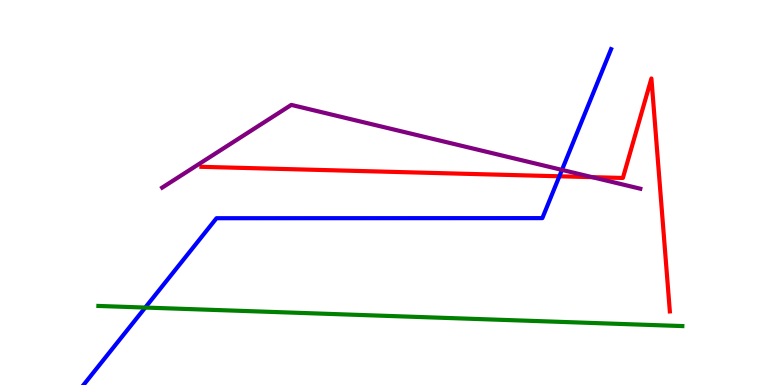[{'lines': ['blue', 'red'], 'intersections': [{'x': 7.22, 'y': 5.42}]}, {'lines': ['green', 'red'], 'intersections': []}, {'lines': ['purple', 'red'], 'intersections': [{'x': 7.64, 'y': 5.4}]}, {'lines': ['blue', 'green'], 'intersections': [{'x': 1.87, 'y': 2.01}]}, {'lines': ['blue', 'purple'], 'intersections': [{'x': 7.25, 'y': 5.59}]}, {'lines': ['green', 'purple'], 'intersections': []}]